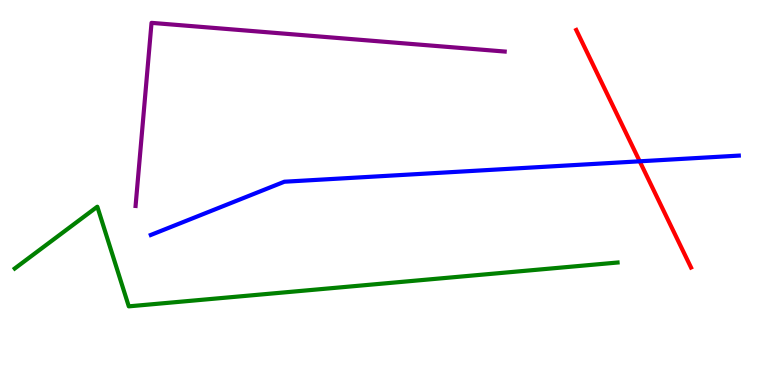[{'lines': ['blue', 'red'], 'intersections': [{'x': 8.25, 'y': 5.81}]}, {'lines': ['green', 'red'], 'intersections': []}, {'lines': ['purple', 'red'], 'intersections': []}, {'lines': ['blue', 'green'], 'intersections': []}, {'lines': ['blue', 'purple'], 'intersections': []}, {'lines': ['green', 'purple'], 'intersections': []}]